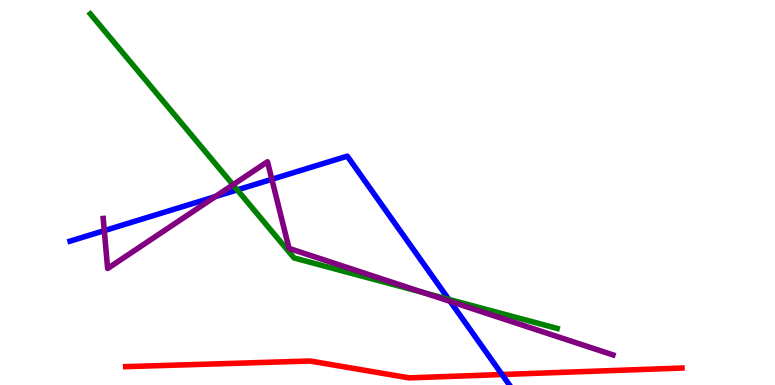[{'lines': ['blue', 'red'], 'intersections': [{'x': 6.48, 'y': 0.272}]}, {'lines': ['green', 'red'], 'intersections': []}, {'lines': ['purple', 'red'], 'intersections': []}, {'lines': ['blue', 'green'], 'intersections': [{'x': 3.06, 'y': 5.07}, {'x': 5.79, 'y': 2.22}]}, {'lines': ['blue', 'purple'], 'intersections': [{'x': 1.35, 'y': 4.01}, {'x': 2.78, 'y': 4.89}, {'x': 3.51, 'y': 5.34}, {'x': 5.81, 'y': 2.17}]}, {'lines': ['green', 'purple'], 'intersections': [{'x': 3.01, 'y': 5.2}, {'x': 5.47, 'y': 2.4}]}]